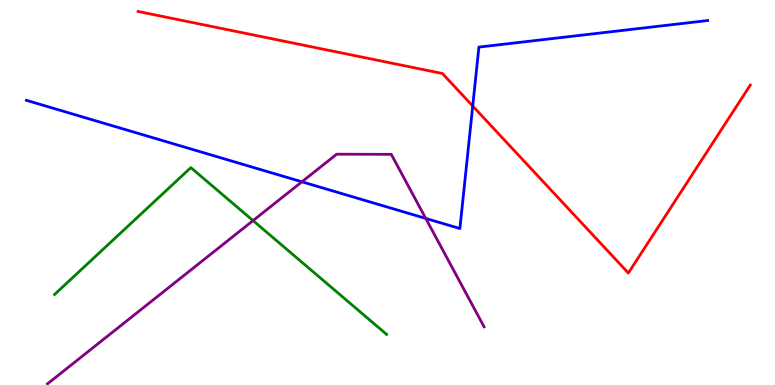[{'lines': ['blue', 'red'], 'intersections': [{'x': 6.1, 'y': 7.25}]}, {'lines': ['green', 'red'], 'intersections': []}, {'lines': ['purple', 'red'], 'intersections': []}, {'lines': ['blue', 'green'], 'intersections': []}, {'lines': ['blue', 'purple'], 'intersections': [{'x': 3.9, 'y': 5.28}, {'x': 5.49, 'y': 4.33}]}, {'lines': ['green', 'purple'], 'intersections': [{'x': 3.27, 'y': 4.27}]}]